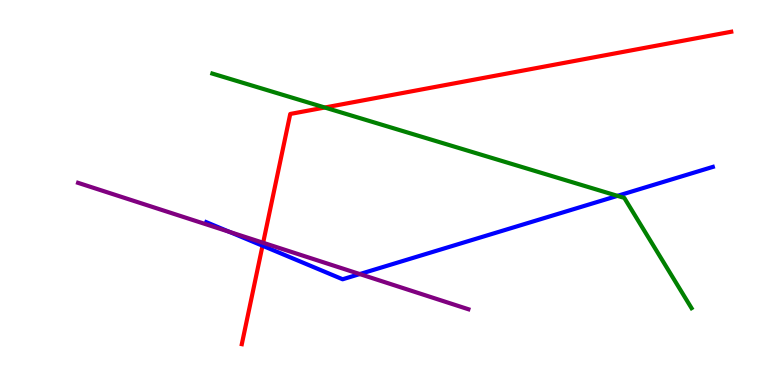[{'lines': ['blue', 'red'], 'intersections': [{'x': 3.39, 'y': 3.62}]}, {'lines': ['green', 'red'], 'intersections': [{'x': 4.19, 'y': 7.21}]}, {'lines': ['purple', 'red'], 'intersections': [{'x': 3.4, 'y': 3.69}]}, {'lines': ['blue', 'green'], 'intersections': [{'x': 7.97, 'y': 4.91}]}, {'lines': ['blue', 'purple'], 'intersections': [{'x': 2.96, 'y': 3.98}, {'x': 4.64, 'y': 2.88}]}, {'lines': ['green', 'purple'], 'intersections': []}]